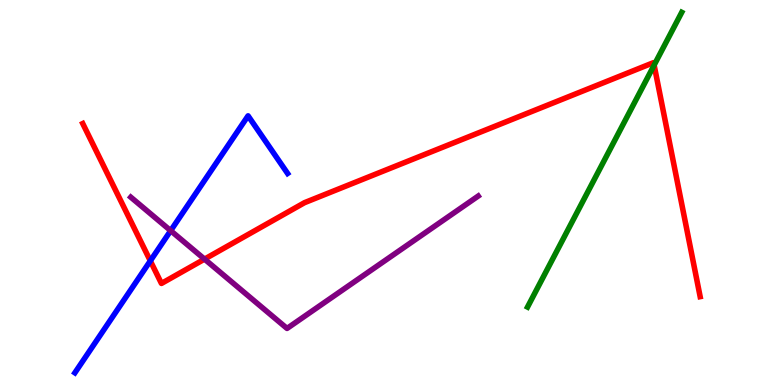[{'lines': ['blue', 'red'], 'intersections': [{'x': 1.94, 'y': 3.22}]}, {'lines': ['green', 'red'], 'intersections': [{'x': 8.44, 'y': 8.31}]}, {'lines': ['purple', 'red'], 'intersections': [{'x': 2.64, 'y': 3.27}]}, {'lines': ['blue', 'green'], 'intersections': []}, {'lines': ['blue', 'purple'], 'intersections': [{'x': 2.2, 'y': 4.01}]}, {'lines': ['green', 'purple'], 'intersections': []}]